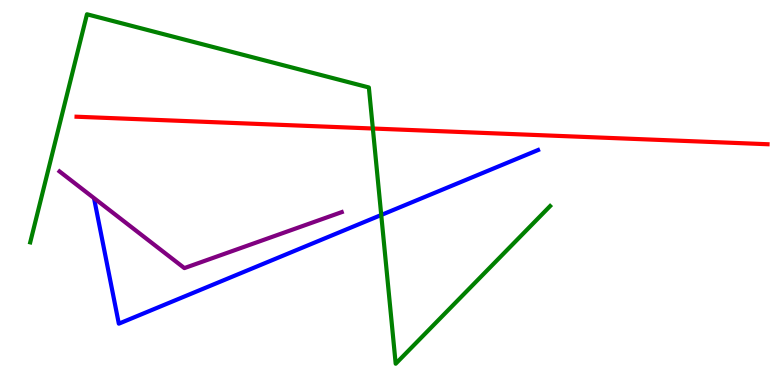[{'lines': ['blue', 'red'], 'intersections': []}, {'lines': ['green', 'red'], 'intersections': [{'x': 4.81, 'y': 6.66}]}, {'lines': ['purple', 'red'], 'intersections': []}, {'lines': ['blue', 'green'], 'intersections': [{'x': 4.92, 'y': 4.42}]}, {'lines': ['blue', 'purple'], 'intersections': []}, {'lines': ['green', 'purple'], 'intersections': []}]